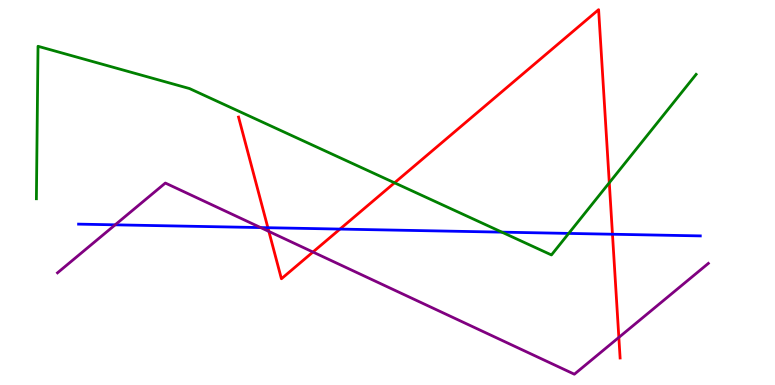[{'lines': ['blue', 'red'], 'intersections': [{'x': 3.46, 'y': 4.09}, {'x': 4.39, 'y': 4.05}, {'x': 7.9, 'y': 3.92}]}, {'lines': ['green', 'red'], 'intersections': [{'x': 5.09, 'y': 5.25}, {'x': 7.86, 'y': 5.25}]}, {'lines': ['purple', 'red'], 'intersections': [{'x': 3.47, 'y': 3.99}, {'x': 4.04, 'y': 3.45}, {'x': 7.99, 'y': 1.24}]}, {'lines': ['blue', 'green'], 'intersections': [{'x': 6.48, 'y': 3.97}, {'x': 7.34, 'y': 3.94}]}, {'lines': ['blue', 'purple'], 'intersections': [{'x': 1.49, 'y': 4.16}, {'x': 3.36, 'y': 4.09}]}, {'lines': ['green', 'purple'], 'intersections': []}]